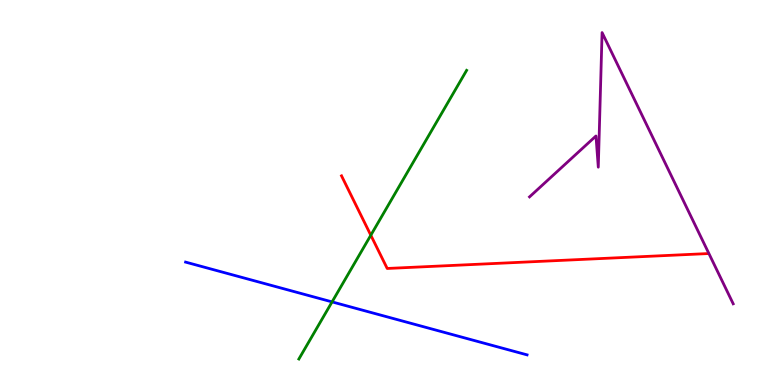[{'lines': ['blue', 'red'], 'intersections': []}, {'lines': ['green', 'red'], 'intersections': [{'x': 4.78, 'y': 3.89}]}, {'lines': ['purple', 'red'], 'intersections': []}, {'lines': ['blue', 'green'], 'intersections': [{'x': 4.28, 'y': 2.16}]}, {'lines': ['blue', 'purple'], 'intersections': []}, {'lines': ['green', 'purple'], 'intersections': []}]